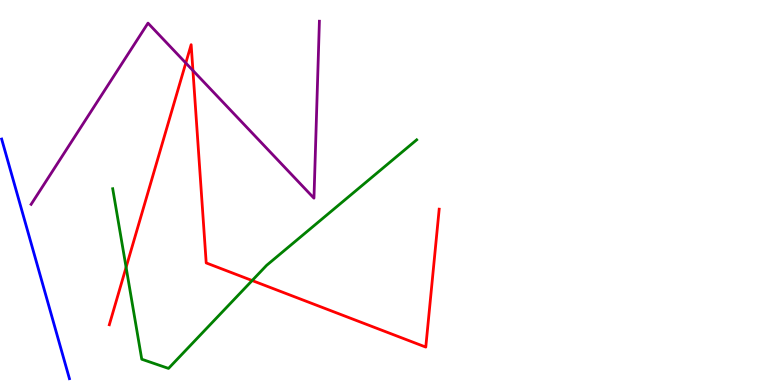[{'lines': ['blue', 'red'], 'intersections': []}, {'lines': ['green', 'red'], 'intersections': [{'x': 1.63, 'y': 3.06}, {'x': 3.25, 'y': 2.71}]}, {'lines': ['purple', 'red'], 'intersections': [{'x': 2.4, 'y': 8.36}, {'x': 2.49, 'y': 8.17}]}, {'lines': ['blue', 'green'], 'intersections': []}, {'lines': ['blue', 'purple'], 'intersections': []}, {'lines': ['green', 'purple'], 'intersections': []}]